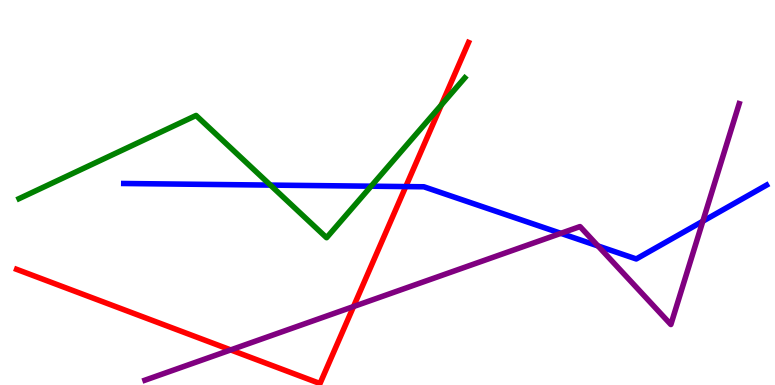[{'lines': ['blue', 'red'], 'intersections': [{'x': 5.24, 'y': 5.15}]}, {'lines': ['green', 'red'], 'intersections': [{'x': 5.69, 'y': 7.27}]}, {'lines': ['purple', 'red'], 'intersections': [{'x': 2.98, 'y': 0.911}, {'x': 4.56, 'y': 2.04}]}, {'lines': ['blue', 'green'], 'intersections': [{'x': 3.49, 'y': 5.19}, {'x': 4.79, 'y': 5.16}]}, {'lines': ['blue', 'purple'], 'intersections': [{'x': 7.24, 'y': 3.94}, {'x': 7.72, 'y': 3.61}, {'x': 9.07, 'y': 4.25}]}, {'lines': ['green', 'purple'], 'intersections': []}]